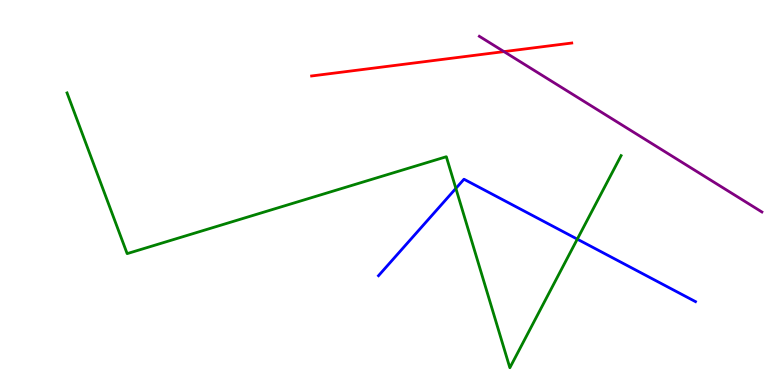[{'lines': ['blue', 'red'], 'intersections': []}, {'lines': ['green', 'red'], 'intersections': []}, {'lines': ['purple', 'red'], 'intersections': [{'x': 6.5, 'y': 8.66}]}, {'lines': ['blue', 'green'], 'intersections': [{'x': 5.88, 'y': 5.11}, {'x': 7.45, 'y': 3.79}]}, {'lines': ['blue', 'purple'], 'intersections': []}, {'lines': ['green', 'purple'], 'intersections': []}]